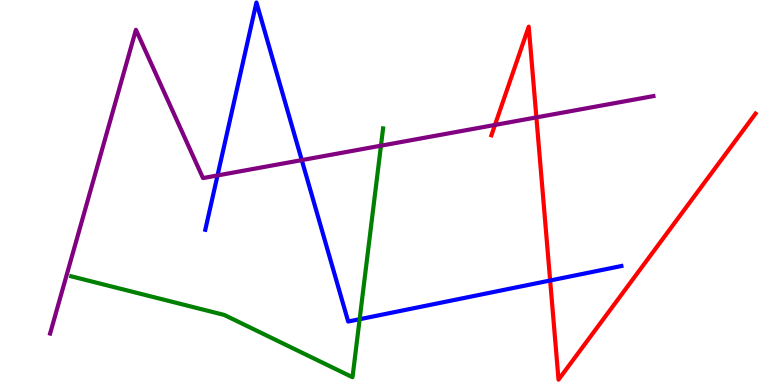[{'lines': ['blue', 'red'], 'intersections': [{'x': 7.1, 'y': 2.71}]}, {'lines': ['green', 'red'], 'intersections': []}, {'lines': ['purple', 'red'], 'intersections': [{'x': 6.39, 'y': 6.75}, {'x': 6.92, 'y': 6.95}]}, {'lines': ['blue', 'green'], 'intersections': [{'x': 4.64, 'y': 1.71}]}, {'lines': ['blue', 'purple'], 'intersections': [{'x': 2.81, 'y': 5.44}, {'x': 3.89, 'y': 5.84}]}, {'lines': ['green', 'purple'], 'intersections': [{'x': 4.92, 'y': 6.22}]}]